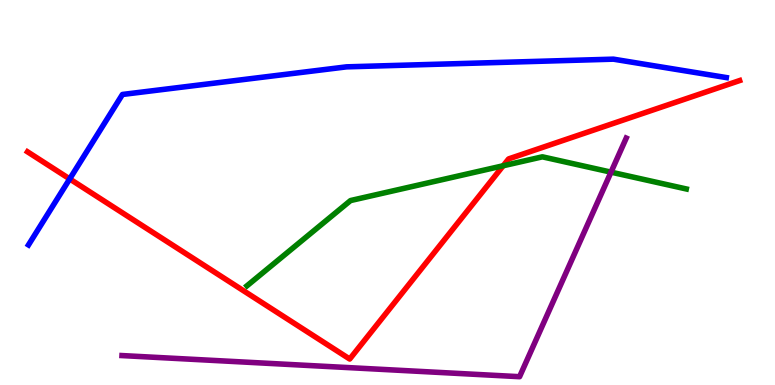[{'lines': ['blue', 'red'], 'intersections': [{'x': 0.899, 'y': 5.35}]}, {'lines': ['green', 'red'], 'intersections': [{'x': 6.49, 'y': 5.69}]}, {'lines': ['purple', 'red'], 'intersections': []}, {'lines': ['blue', 'green'], 'intersections': []}, {'lines': ['blue', 'purple'], 'intersections': []}, {'lines': ['green', 'purple'], 'intersections': [{'x': 7.88, 'y': 5.53}]}]